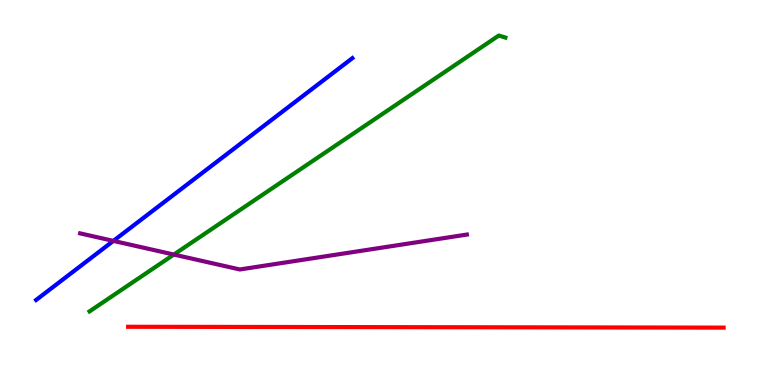[{'lines': ['blue', 'red'], 'intersections': []}, {'lines': ['green', 'red'], 'intersections': []}, {'lines': ['purple', 'red'], 'intersections': []}, {'lines': ['blue', 'green'], 'intersections': []}, {'lines': ['blue', 'purple'], 'intersections': [{'x': 1.46, 'y': 3.74}]}, {'lines': ['green', 'purple'], 'intersections': [{'x': 2.24, 'y': 3.39}]}]